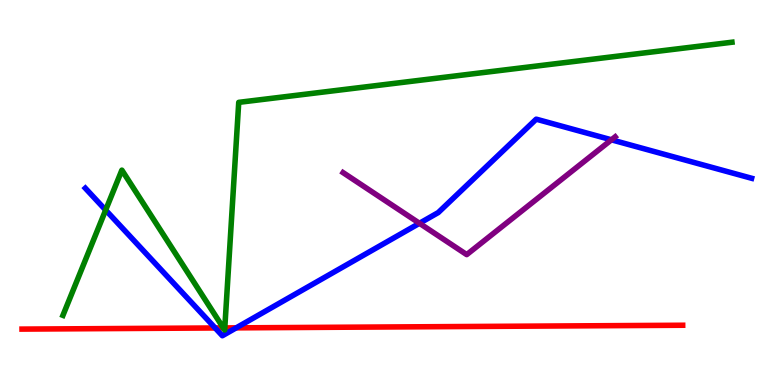[{'lines': ['blue', 'red'], 'intersections': [{'x': 2.78, 'y': 1.48}, {'x': 3.05, 'y': 1.48}]}, {'lines': ['green', 'red'], 'intersections': [{'x': 2.88, 'y': 1.48}, {'x': 2.9, 'y': 1.48}]}, {'lines': ['purple', 'red'], 'intersections': []}, {'lines': ['blue', 'green'], 'intersections': [{'x': 1.36, 'y': 4.54}]}, {'lines': ['blue', 'purple'], 'intersections': [{'x': 5.41, 'y': 4.2}, {'x': 7.89, 'y': 6.37}]}, {'lines': ['green', 'purple'], 'intersections': []}]